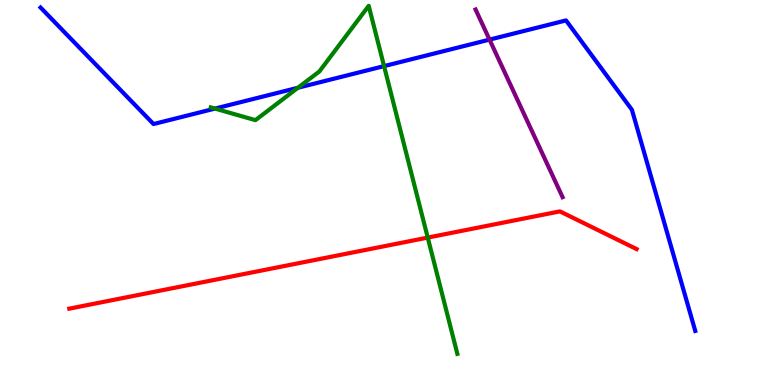[{'lines': ['blue', 'red'], 'intersections': []}, {'lines': ['green', 'red'], 'intersections': [{'x': 5.52, 'y': 3.83}]}, {'lines': ['purple', 'red'], 'intersections': []}, {'lines': ['blue', 'green'], 'intersections': [{'x': 2.77, 'y': 7.18}, {'x': 3.84, 'y': 7.72}, {'x': 4.96, 'y': 8.28}]}, {'lines': ['blue', 'purple'], 'intersections': [{'x': 6.32, 'y': 8.97}]}, {'lines': ['green', 'purple'], 'intersections': []}]